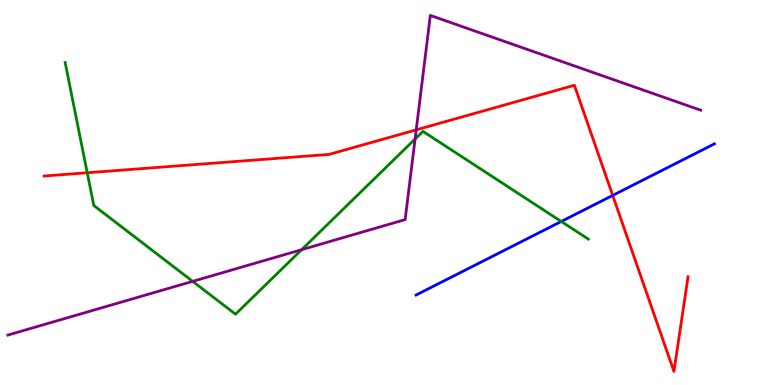[{'lines': ['blue', 'red'], 'intersections': [{'x': 7.91, 'y': 4.92}]}, {'lines': ['green', 'red'], 'intersections': [{'x': 1.13, 'y': 5.51}]}, {'lines': ['purple', 'red'], 'intersections': [{'x': 5.37, 'y': 6.63}]}, {'lines': ['blue', 'green'], 'intersections': [{'x': 7.24, 'y': 4.25}]}, {'lines': ['blue', 'purple'], 'intersections': []}, {'lines': ['green', 'purple'], 'intersections': [{'x': 2.49, 'y': 2.69}, {'x': 3.89, 'y': 3.51}, {'x': 5.36, 'y': 6.39}]}]